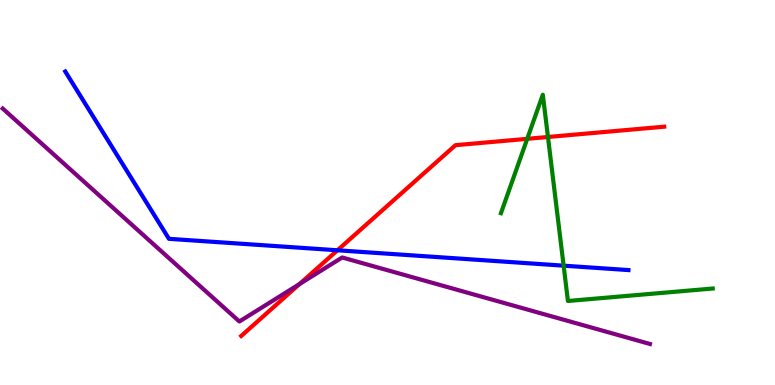[{'lines': ['blue', 'red'], 'intersections': [{'x': 4.35, 'y': 3.5}]}, {'lines': ['green', 'red'], 'intersections': [{'x': 6.8, 'y': 6.39}, {'x': 7.07, 'y': 6.44}]}, {'lines': ['purple', 'red'], 'intersections': [{'x': 3.86, 'y': 2.62}]}, {'lines': ['blue', 'green'], 'intersections': [{'x': 7.27, 'y': 3.1}]}, {'lines': ['blue', 'purple'], 'intersections': []}, {'lines': ['green', 'purple'], 'intersections': []}]